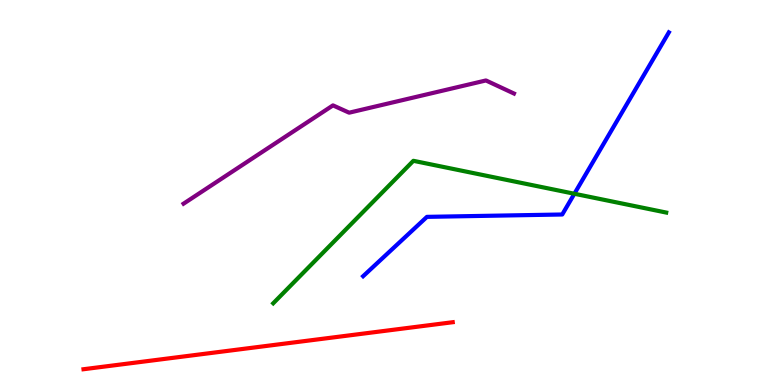[{'lines': ['blue', 'red'], 'intersections': []}, {'lines': ['green', 'red'], 'intersections': []}, {'lines': ['purple', 'red'], 'intersections': []}, {'lines': ['blue', 'green'], 'intersections': [{'x': 7.41, 'y': 4.97}]}, {'lines': ['blue', 'purple'], 'intersections': []}, {'lines': ['green', 'purple'], 'intersections': []}]